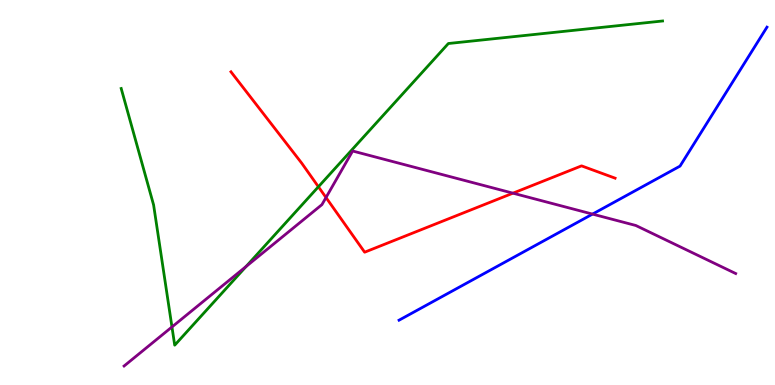[{'lines': ['blue', 'red'], 'intersections': []}, {'lines': ['green', 'red'], 'intersections': [{'x': 4.11, 'y': 5.15}]}, {'lines': ['purple', 'red'], 'intersections': [{'x': 4.21, 'y': 4.87}, {'x': 6.62, 'y': 4.98}]}, {'lines': ['blue', 'green'], 'intersections': []}, {'lines': ['blue', 'purple'], 'intersections': [{'x': 7.65, 'y': 4.44}]}, {'lines': ['green', 'purple'], 'intersections': [{'x': 2.22, 'y': 1.51}, {'x': 3.17, 'y': 3.08}]}]